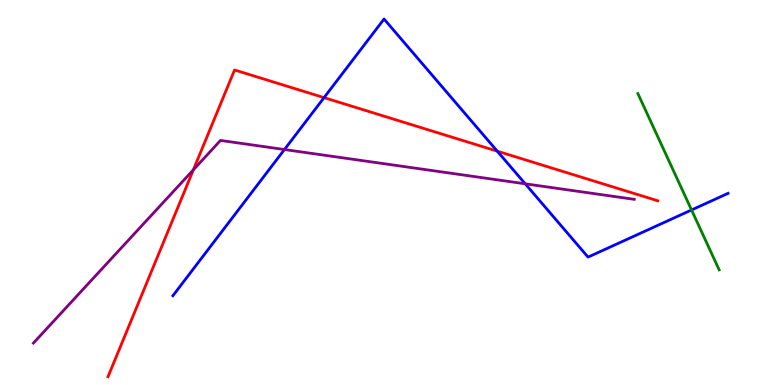[{'lines': ['blue', 'red'], 'intersections': [{'x': 4.18, 'y': 7.46}, {'x': 6.42, 'y': 6.07}]}, {'lines': ['green', 'red'], 'intersections': []}, {'lines': ['purple', 'red'], 'intersections': [{'x': 2.5, 'y': 5.59}]}, {'lines': ['blue', 'green'], 'intersections': [{'x': 8.92, 'y': 4.55}]}, {'lines': ['blue', 'purple'], 'intersections': [{'x': 3.67, 'y': 6.12}, {'x': 6.78, 'y': 5.23}]}, {'lines': ['green', 'purple'], 'intersections': []}]